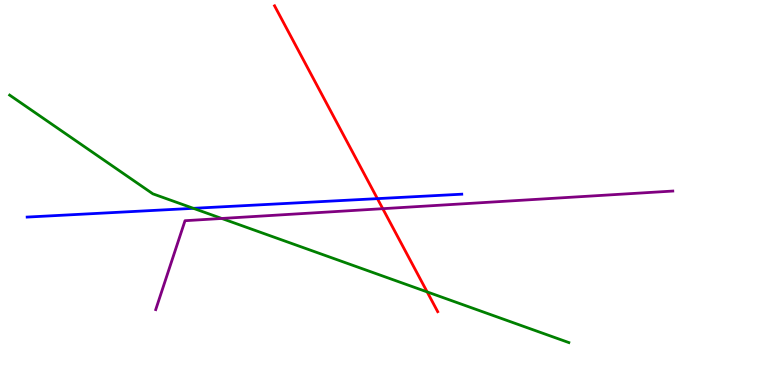[{'lines': ['blue', 'red'], 'intersections': [{'x': 4.87, 'y': 4.84}]}, {'lines': ['green', 'red'], 'intersections': [{'x': 5.51, 'y': 2.42}]}, {'lines': ['purple', 'red'], 'intersections': [{'x': 4.94, 'y': 4.58}]}, {'lines': ['blue', 'green'], 'intersections': [{'x': 2.5, 'y': 4.59}]}, {'lines': ['blue', 'purple'], 'intersections': []}, {'lines': ['green', 'purple'], 'intersections': [{'x': 2.86, 'y': 4.33}]}]